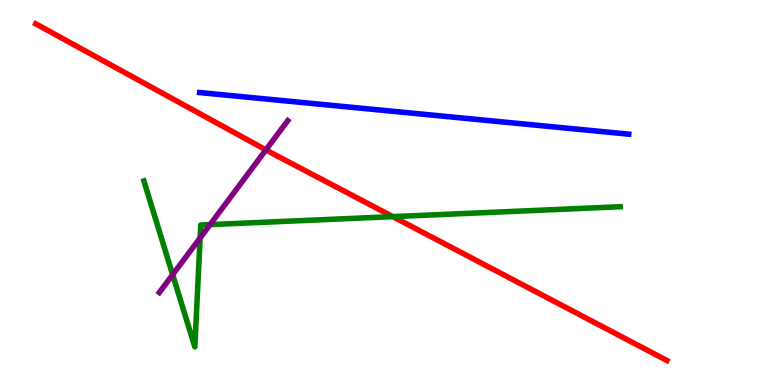[{'lines': ['blue', 'red'], 'intersections': []}, {'lines': ['green', 'red'], 'intersections': [{'x': 5.07, 'y': 4.37}]}, {'lines': ['purple', 'red'], 'intersections': [{'x': 3.43, 'y': 6.11}]}, {'lines': ['blue', 'green'], 'intersections': []}, {'lines': ['blue', 'purple'], 'intersections': []}, {'lines': ['green', 'purple'], 'intersections': [{'x': 2.23, 'y': 2.87}, {'x': 2.58, 'y': 3.82}, {'x': 2.71, 'y': 4.17}]}]